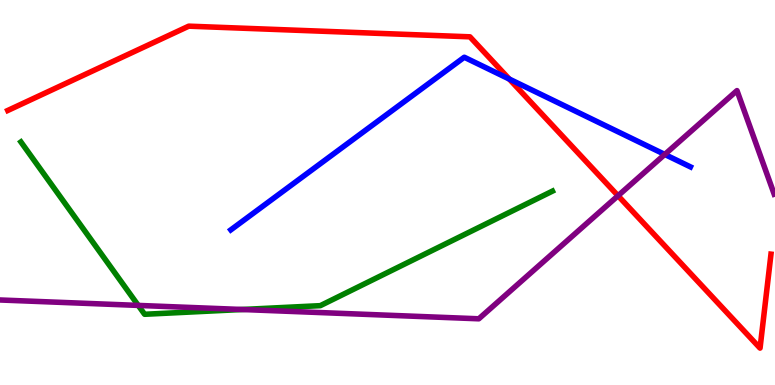[{'lines': ['blue', 'red'], 'intersections': [{'x': 6.57, 'y': 7.95}]}, {'lines': ['green', 'red'], 'intersections': []}, {'lines': ['purple', 'red'], 'intersections': [{'x': 7.97, 'y': 4.92}]}, {'lines': ['blue', 'green'], 'intersections': []}, {'lines': ['blue', 'purple'], 'intersections': [{'x': 8.58, 'y': 5.99}]}, {'lines': ['green', 'purple'], 'intersections': [{'x': 1.78, 'y': 2.07}, {'x': 3.12, 'y': 1.96}]}]